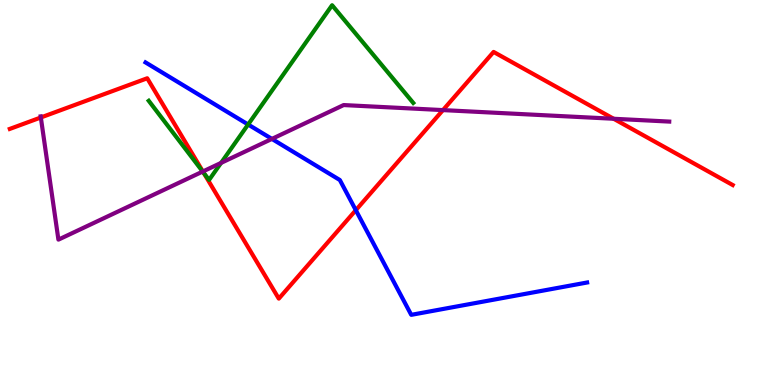[{'lines': ['blue', 'red'], 'intersections': [{'x': 4.59, 'y': 4.54}]}, {'lines': ['green', 'red'], 'intersections': [{'x': 2.63, 'y': 5.51}]}, {'lines': ['purple', 'red'], 'intersections': [{'x': 0.527, 'y': 6.95}, {'x': 2.62, 'y': 5.55}, {'x': 5.72, 'y': 7.14}, {'x': 7.92, 'y': 6.92}]}, {'lines': ['blue', 'green'], 'intersections': [{'x': 3.2, 'y': 6.77}]}, {'lines': ['blue', 'purple'], 'intersections': [{'x': 3.51, 'y': 6.39}]}, {'lines': ['green', 'purple'], 'intersections': [{'x': 2.62, 'y': 5.54}, {'x': 2.85, 'y': 5.77}]}]